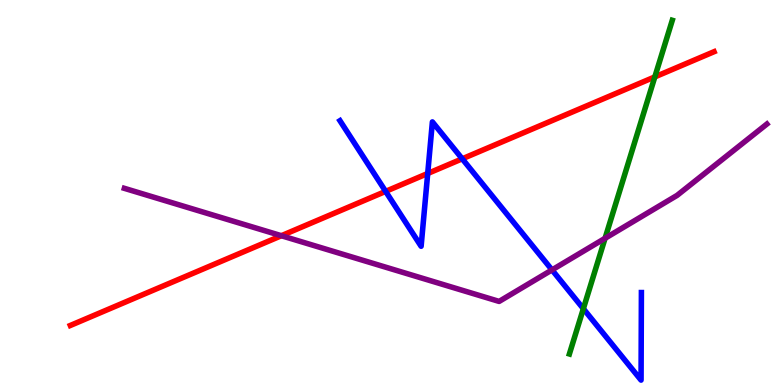[{'lines': ['blue', 'red'], 'intersections': [{'x': 4.98, 'y': 5.03}, {'x': 5.52, 'y': 5.49}, {'x': 5.96, 'y': 5.88}]}, {'lines': ['green', 'red'], 'intersections': [{'x': 8.45, 'y': 8.0}]}, {'lines': ['purple', 'red'], 'intersections': [{'x': 3.63, 'y': 3.88}]}, {'lines': ['blue', 'green'], 'intersections': [{'x': 7.53, 'y': 1.98}]}, {'lines': ['blue', 'purple'], 'intersections': [{'x': 7.12, 'y': 2.99}]}, {'lines': ['green', 'purple'], 'intersections': [{'x': 7.81, 'y': 3.81}]}]